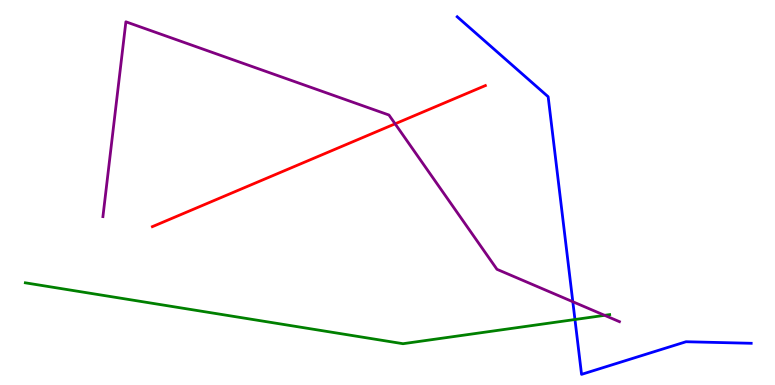[{'lines': ['blue', 'red'], 'intersections': []}, {'lines': ['green', 'red'], 'intersections': []}, {'lines': ['purple', 'red'], 'intersections': [{'x': 5.1, 'y': 6.78}]}, {'lines': ['blue', 'green'], 'intersections': [{'x': 7.42, 'y': 1.7}]}, {'lines': ['blue', 'purple'], 'intersections': [{'x': 7.39, 'y': 2.16}]}, {'lines': ['green', 'purple'], 'intersections': [{'x': 7.8, 'y': 1.81}]}]